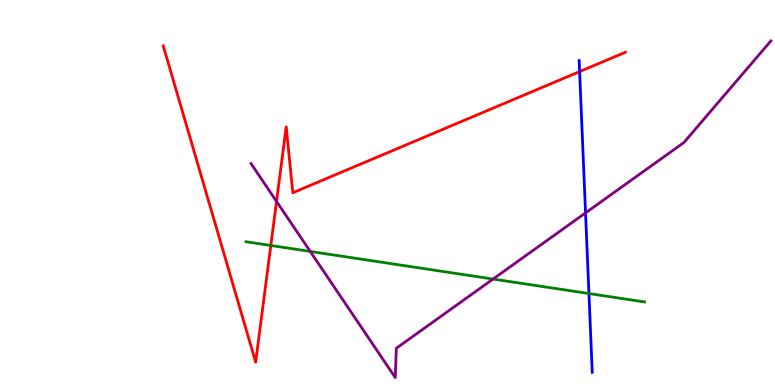[{'lines': ['blue', 'red'], 'intersections': [{'x': 7.48, 'y': 8.14}]}, {'lines': ['green', 'red'], 'intersections': [{'x': 3.49, 'y': 3.62}]}, {'lines': ['purple', 'red'], 'intersections': [{'x': 3.57, 'y': 4.77}]}, {'lines': ['blue', 'green'], 'intersections': [{'x': 7.6, 'y': 2.38}]}, {'lines': ['blue', 'purple'], 'intersections': [{'x': 7.56, 'y': 4.47}]}, {'lines': ['green', 'purple'], 'intersections': [{'x': 4.0, 'y': 3.47}, {'x': 6.36, 'y': 2.75}]}]